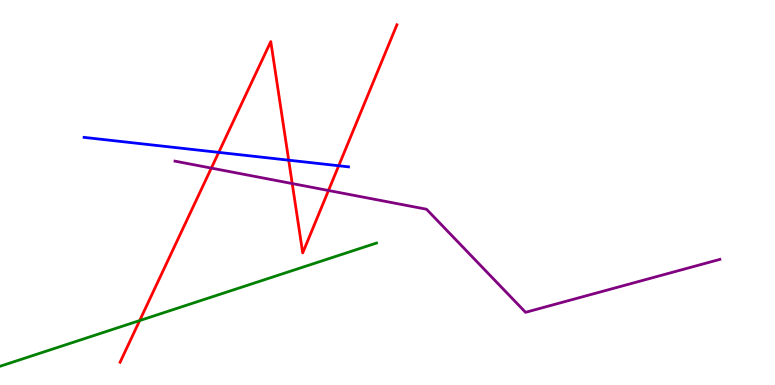[{'lines': ['blue', 'red'], 'intersections': [{'x': 2.82, 'y': 6.04}, {'x': 3.73, 'y': 5.84}, {'x': 4.37, 'y': 5.69}]}, {'lines': ['green', 'red'], 'intersections': [{'x': 1.8, 'y': 1.67}]}, {'lines': ['purple', 'red'], 'intersections': [{'x': 2.73, 'y': 5.63}, {'x': 3.77, 'y': 5.23}, {'x': 4.24, 'y': 5.05}]}, {'lines': ['blue', 'green'], 'intersections': []}, {'lines': ['blue', 'purple'], 'intersections': []}, {'lines': ['green', 'purple'], 'intersections': []}]